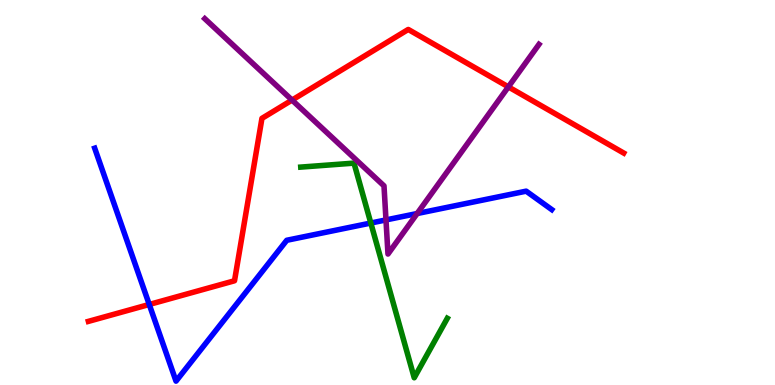[{'lines': ['blue', 'red'], 'intersections': [{'x': 1.93, 'y': 2.09}]}, {'lines': ['green', 'red'], 'intersections': []}, {'lines': ['purple', 'red'], 'intersections': [{'x': 3.77, 'y': 7.4}, {'x': 6.56, 'y': 7.74}]}, {'lines': ['blue', 'green'], 'intersections': [{'x': 4.78, 'y': 4.21}]}, {'lines': ['blue', 'purple'], 'intersections': [{'x': 4.98, 'y': 4.29}, {'x': 5.38, 'y': 4.45}]}, {'lines': ['green', 'purple'], 'intersections': []}]